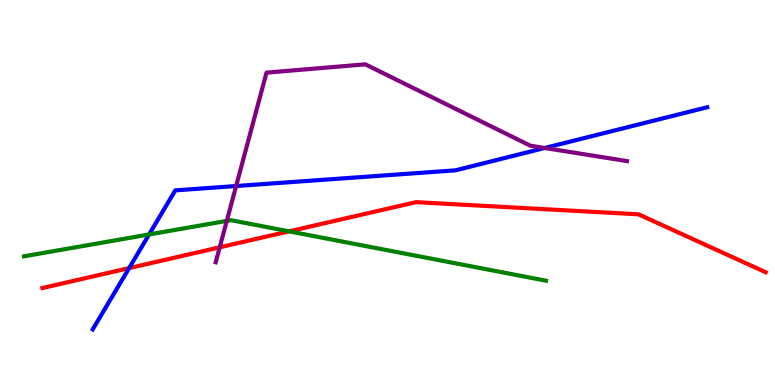[{'lines': ['blue', 'red'], 'intersections': [{'x': 1.67, 'y': 3.04}]}, {'lines': ['green', 'red'], 'intersections': [{'x': 3.73, 'y': 3.99}]}, {'lines': ['purple', 'red'], 'intersections': [{'x': 2.83, 'y': 3.58}]}, {'lines': ['blue', 'green'], 'intersections': [{'x': 1.92, 'y': 3.91}]}, {'lines': ['blue', 'purple'], 'intersections': [{'x': 3.05, 'y': 5.17}, {'x': 7.03, 'y': 6.16}]}, {'lines': ['green', 'purple'], 'intersections': [{'x': 2.93, 'y': 4.26}]}]